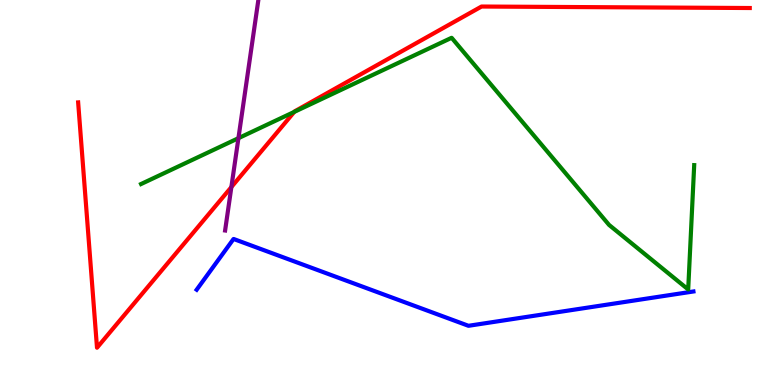[{'lines': ['blue', 'red'], 'intersections': []}, {'lines': ['green', 'red'], 'intersections': [{'x': 3.8, 'y': 7.09}]}, {'lines': ['purple', 'red'], 'intersections': [{'x': 2.99, 'y': 5.14}]}, {'lines': ['blue', 'green'], 'intersections': []}, {'lines': ['blue', 'purple'], 'intersections': []}, {'lines': ['green', 'purple'], 'intersections': [{'x': 3.08, 'y': 6.41}]}]